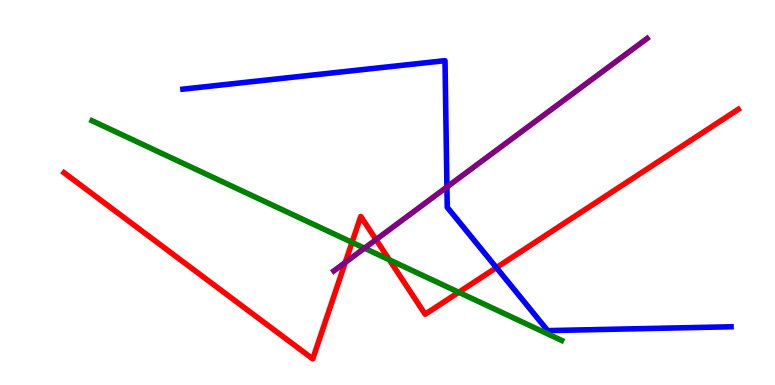[{'lines': ['blue', 'red'], 'intersections': [{'x': 6.4, 'y': 3.05}]}, {'lines': ['green', 'red'], 'intersections': [{'x': 4.54, 'y': 3.7}, {'x': 5.02, 'y': 3.25}, {'x': 5.92, 'y': 2.41}]}, {'lines': ['purple', 'red'], 'intersections': [{'x': 4.46, 'y': 3.18}, {'x': 4.85, 'y': 3.78}]}, {'lines': ['blue', 'green'], 'intersections': []}, {'lines': ['blue', 'purple'], 'intersections': [{'x': 5.77, 'y': 5.14}]}, {'lines': ['green', 'purple'], 'intersections': [{'x': 4.7, 'y': 3.55}]}]